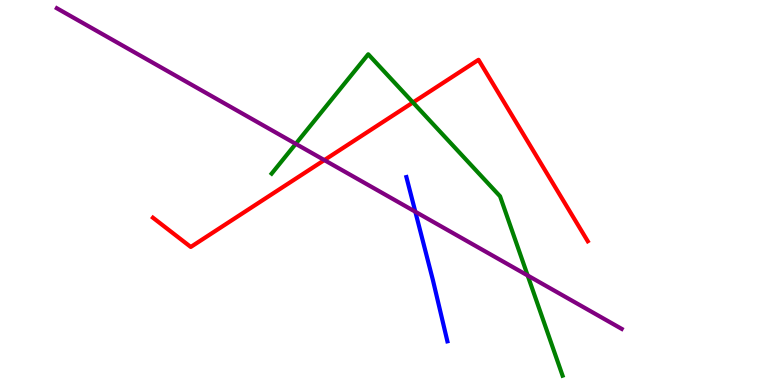[{'lines': ['blue', 'red'], 'intersections': []}, {'lines': ['green', 'red'], 'intersections': [{'x': 5.33, 'y': 7.34}]}, {'lines': ['purple', 'red'], 'intersections': [{'x': 4.19, 'y': 5.84}]}, {'lines': ['blue', 'green'], 'intersections': []}, {'lines': ['blue', 'purple'], 'intersections': [{'x': 5.36, 'y': 4.5}]}, {'lines': ['green', 'purple'], 'intersections': [{'x': 3.82, 'y': 6.26}, {'x': 6.81, 'y': 2.84}]}]